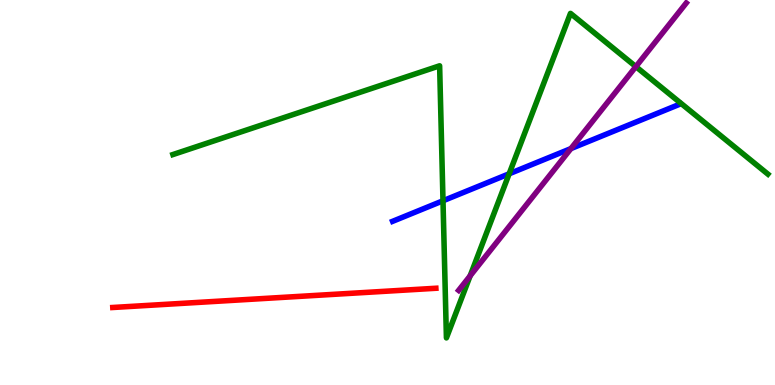[{'lines': ['blue', 'red'], 'intersections': []}, {'lines': ['green', 'red'], 'intersections': []}, {'lines': ['purple', 'red'], 'intersections': []}, {'lines': ['blue', 'green'], 'intersections': [{'x': 5.72, 'y': 4.79}, {'x': 6.57, 'y': 5.49}]}, {'lines': ['blue', 'purple'], 'intersections': [{'x': 7.37, 'y': 6.14}]}, {'lines': ['green', 'purple'], 'intersections': [{'x': 6.07, 'y': 2.84}, {'x': 8.2, 'y': 8.27}]}]